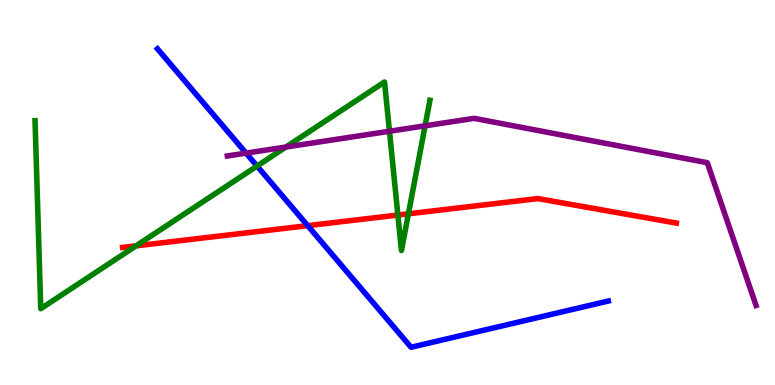[{'lines': ['blue', 'red'], 'intersections': [{'x': 3.97, 'y': 4.14}]}, {'lines': ['green', 'red'], 'intersections': [{'x': 1.76, 'y': 3.61}, {'x': 5.13, 'y': 4.41}, {'x': 5.27, 'y': 4.45}]}, {'lines': ['purple', 'red'], 'intersections': []}, {'lines': ['blue', 'green'], 'intersections': [{'x': 3.32, 'y': 5.69}]}, {'lines': ['blue', 'purple'], 'intersections': [{'x': 3.18, 'y': 6.02}]}, {'lines': ['green', 'purple'], 'intersections': [{'x': 3.69, 'y': 6.18}, {'x': 5.03, 'y': 6.59}, {'x': 5.49, 'y': 6.73}]}]